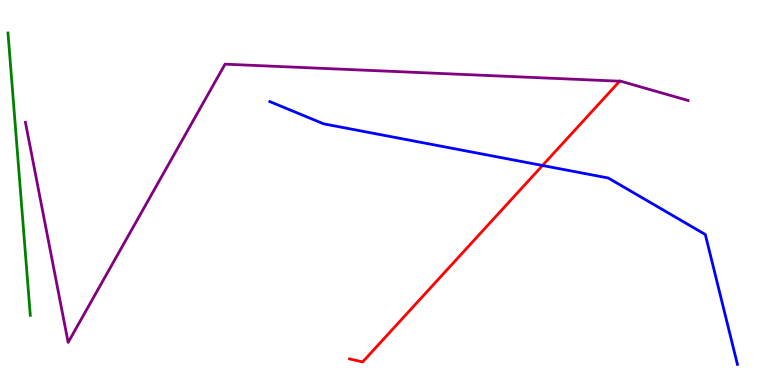[{'lines': ['blue', 'red'], 'intersections': [{'x': 7.0, 'y': 5.7}]}, {'lines': ['green', 'red'], 'intersections': []}, {'lines': ['purple', 'red'], 'intersections': [{'x': 8.0, 'y': 7.89}]}, {'lines': ['blue', 'green'], 'intersections': []}, {'lines': ['blue', 'purple'], 'intersections': []}, {'lines': ['green', 'purple'], 'intersections': []}]